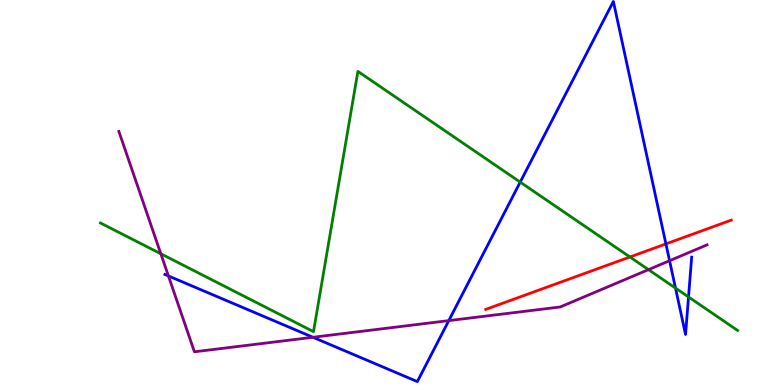[{'lines': ['blue', 'red'], 'intersections': [{'x': 8.59, 'y': 3.66}]}, {'lines': ['green', 'red'], 'intersections': [{'x': 8.13, 'y': 3.33}]}, {'lines': ['purple', 'red'], 'intersections': []}, {'lines': ['blue', 'green'], 'intersections': [{'x': 6.71, 'y': 5.27}, {'x': 8.72, 'y': 2.52}, {'x': 8.88, 'y': 2.29}]}, {'lines': ['blue', 'purple'], 'intersections': [{'x': 2.17, 'y': 2.83}, {'x': 4.04, 'y': 1.24}, {'x': 5.79, 'y': 1.67}, {'x': 8.64, 'y': 3.23}]}, {'lines': ['green', 'purple'], 'intersections': [{'x': 2.08, 'y': 3.41}, {'x': 8.37, 'y': 3.0}]}]